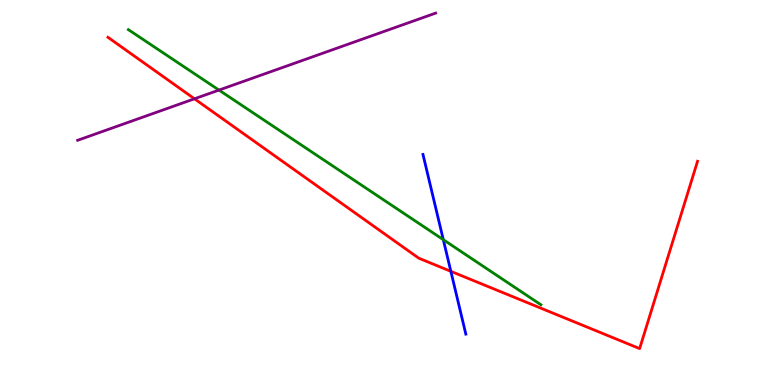[{'lines': ['blue', 'red'], 'intersections': [{'x': 5.82, 'y': 2.95}]}, {'lines': ['green', 'red'], 'intersections': []}, {'lines': ['purple', 'red'], 'intersections': [{'x': 2.51, 'y': 7.43}]}, {'lines': ['blue', 'green'], 'intersections': [{'x': 5.72, 'y': 3.77}]}, {'lines': ['blue', 'purple'], 'intersections': []}, {'lines': ['green', 'purple'], 'intersections': [{'x': 2.83, 'y': 7.66}]}]